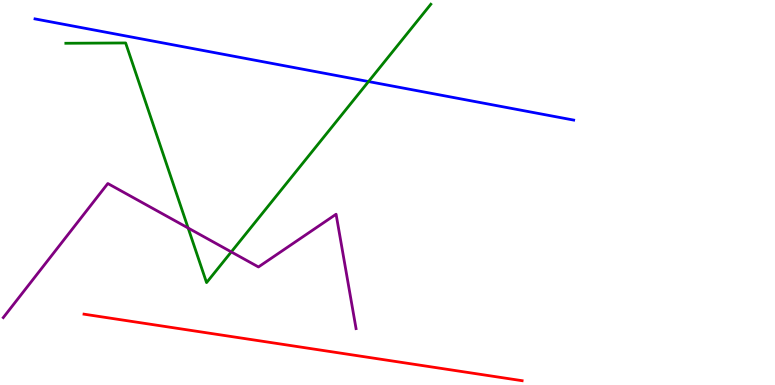[{'lines': ['blue', 'red'], 'intersections': []}, {'lines': ['green', 'red'], 'intersections': []}, {'lines': ['purple', 'red'], 'intersections': []}, {'lines': ['blue', 'green'], 'intersections': [{'x': 4.76, 'y': 7.88}]}, {'lines': ['blue', 'purple'], 'intersections': []}, {'lines': ['green', 'purple'], 'intersections': [{'x': 2.43, 'y': 4.08}, {'x': 2.98, 'y': 3.46}]}]